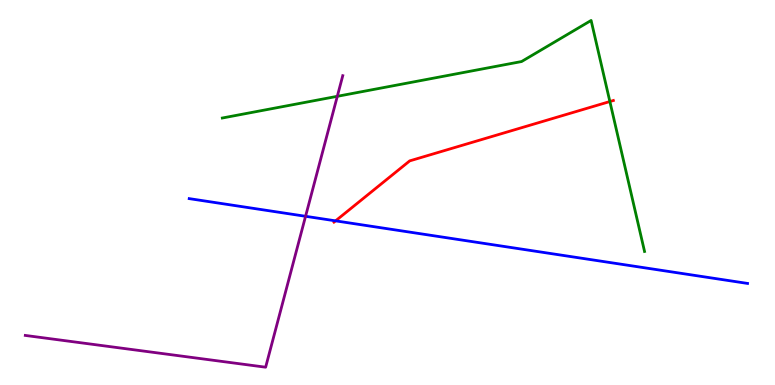[{'lines': ['blue', 'red'], 'intersections': [{'x': 4.33, 'y': 4.26}]}, {'lines': ['green', 'red'], 'intersections': [{'x': 7.87, 'y': 7.36}]}, {'lines': ['purple', 'red'], 'intersections': []}, {'lines': ['blue', 'green'], 'intersections': []}, {'lines': ['blue', 'purple'], 'intersections': [{'x': 3.94, 'y': 4.38}]}, {'lines': ['green', 'purple'], 'intersections': [{'x': 4.35, 'y': 7.5}]}]